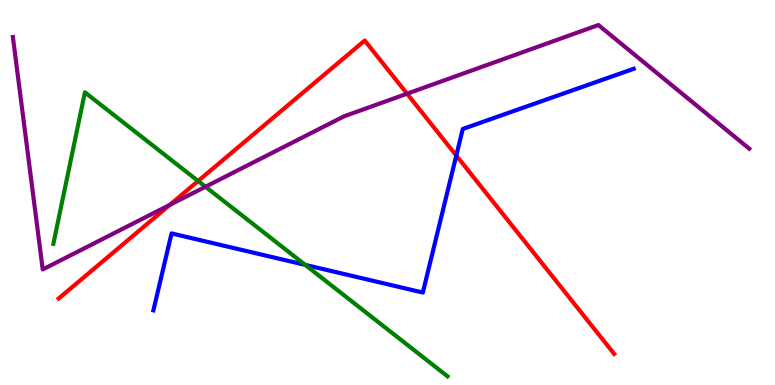[{'lines': ['blue', 'red'], 'intersections': [{'x': 5.89, 'y': 5.96}]}, {'lines': ['green', 'red'], 'intersections': [{'x': 2.56, 'y': 5.3}]}, {'lines': ['purple', 'red'], 'intersections': [{'x': 2.19, 'y': 4.68}, {'x': 5.25, 'y': 7.57}]}, {'lines': ['blue', 'green'], 'intersections': [{'x': 3.94, 'y': 3.12}]}, {'lines': ['blue', 'purple'], 'intersections': []}, {'lines': ['green', 'purple'], 'intersections': [{'x': 2.65, 'y': 5.15}]}]